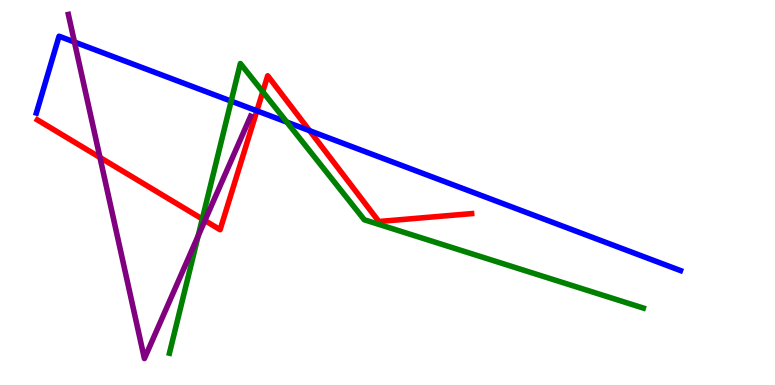[{'lines': ['blue', 'red'], 'intersections': [{'x': 3.31, 'y': 7.12}, {'x': 4.0, 'y': 6.61}]}, {'lines': ['green', 'red'], 'intersections': [{'x': 2.61, 'y': 4.31}, {'x': 3.39, 'y': 7.62}]}, {'lines': ['purple', 'red'], 'intersections': [{'x': 1.29, 'y': 5.91}, {'x': 2.64, 'y': 4.27}]}, {'lines': ['blue', 'green'], 'intersections': [{'x': 2.98, 'y': 7.37}, {'x': 3.7, 'y': 6.83}]}, {'lines': ['blue', 'purple'], 'intersections': [{'x': 0.961, 'y': 8.91}]}, {'lines': ['green', 'purple'], 'intersections': [{'x': 2.56, 'y': 3.87}]}]